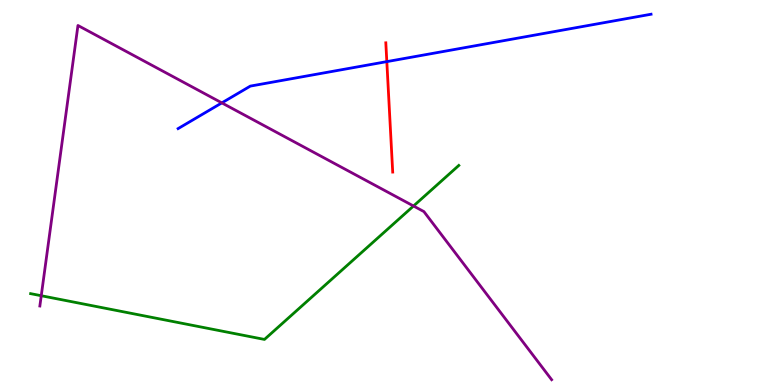[{'lines': ['blue', 'red'], 'intersections': [{'x': 4.99, 'y': 8.4}]}, {'lines': ['green', 'red'], 'intersections': []}, {'lines': ['purple', 'red'], 'intersections': []}, {'lines': ['blue', 'green'], 'intersections': []}, {'lines': ['blue', 'purple'], 'intersections': [{'x': 2.86, 'y': 7.33}]}, {'lines': ['green', 'purple'], 'intersections': [{'x': 0.532, 'y': 2.32}, {'x': 5.34, 'y': 4.65}]}]